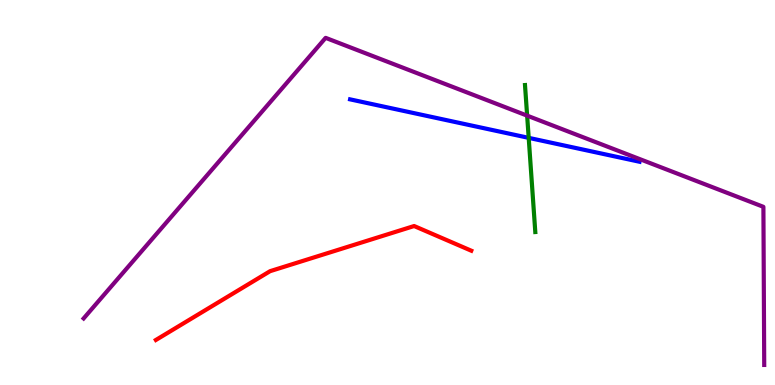[{'lines': ['blue', 'red'], 'intersections': []}, {'lines': ['green', 'red'], 'intersections': []}, {'lines': ['purple', 'red'], 'intersections': []}, {'lines': ['blue', 'green'], 'intersections': [{'x': 6.82, 'y': 6.42}]}, {'lines': ['blue', 'purple'], 'intersections': []}, {'lines': ['green', 'purple'], 'intersections': [{'x': 6.8, 'y': 7.0}]}]